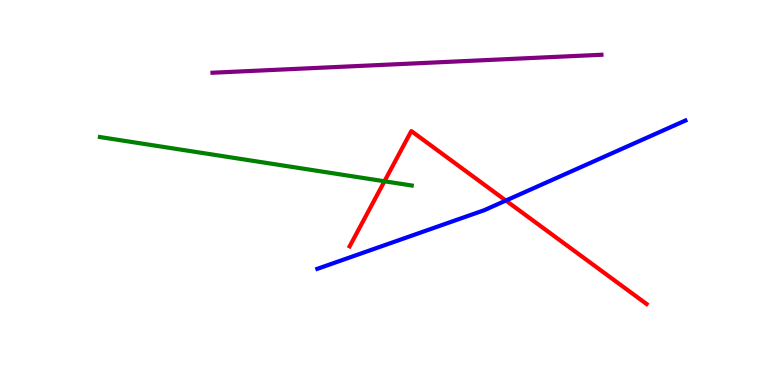[{'lines': ['blue', 'red'], 'intersections': [{'x': 6.53, 'y': 4.79}]}, {'lines': ['green', 'red'], 'intersections': [{'x': 4.96, 'y': 5.29}]}, {'lines': ['purple', 'red'], 'intersections': []}, {'lines': ['blue', 'green'], 'intersections': []}, {'lines': ['blue', 'purple'], 'intersections': []}, {'lines': ['green', 'purple'], 'intersections': []}]